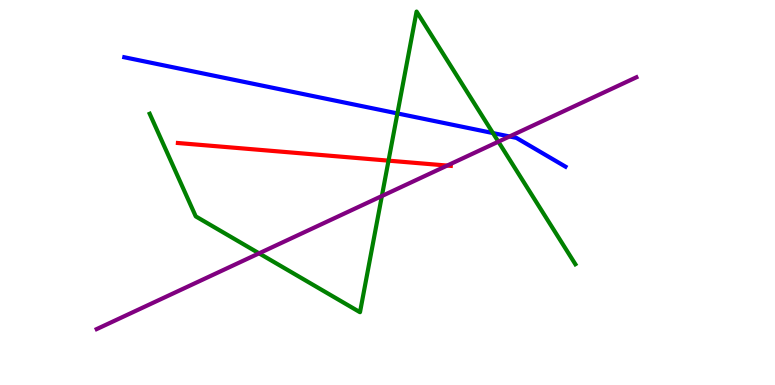[{'lines': ['blue', 'red'], 'intersections': []}, {'lines': ['green', 'red'], 'intersections': [{'x': 5.01, 'y': 5.83}]}, {'lines': ['purple', 'red'], 'intersections': [{'x': 5.77, 'y': 5.7}]}, {'lines': ['blue', 'green'], 'intersections': [{'x': 5.13, 'y': 7.05}, {'x': 6.36, 'y': 6.54}]}, {'lines': ['blue', 'purple'], 'intersections': [{'x': 6.57, 'y': 6.46}]}, {'lines': ['green', 'purple'], 'intersections': [{'x': 3.34, 'y': 3.42}, {'x': 4.93, 'y': 4.91}, {'x': 6.43, 'y': 6.32}]}]